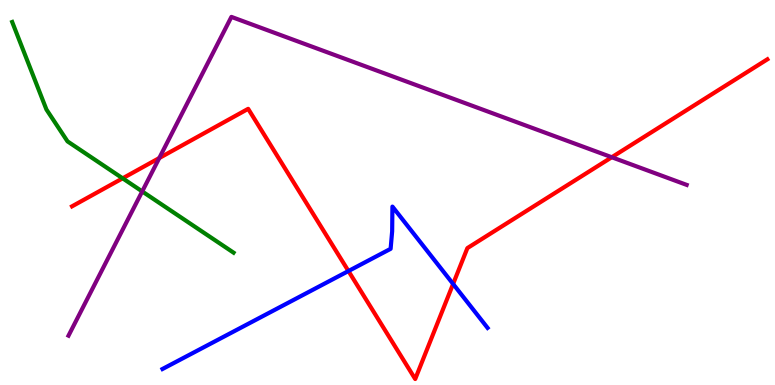[{'lines': ['blue', 'red'], 'intersections': [{'x': 4.5, 'y': 2.96}, {'x': 5.85, 'y': 2.62}]}, {'lines': ['green', 'red'], 'intersections': [{'x': 1.58, 'y': 5.37}]}, {'lines': ['purple', 'red'], 'intersections': [{'x': 2.06, 'y': 5.89}, {'x': 7.89, 'y': 5.92}]}, {'lines': ['blue', 'green'], 'intersections': []}, {'lines': ['blue', 'purple'], 'intersections': []}, {'lines': ['green', 'purple'], 'intersections': [{'x': 1.83, 'y': 5.03}]}]